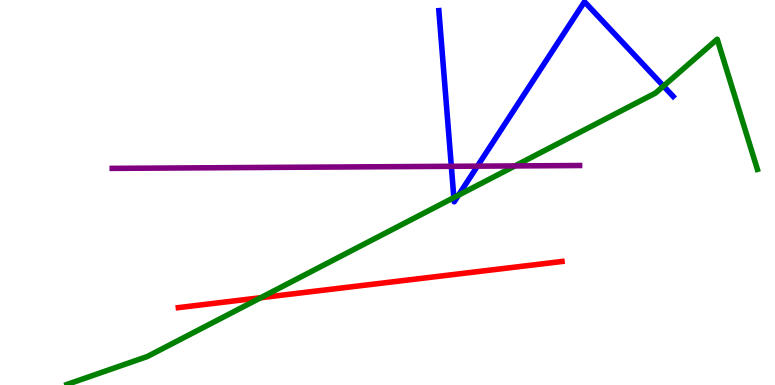[{'lines': ['blue', 'red'], 'intersections': []}, {'lines': ['green', 'red'], 'intersections': [{'x': 3.36, 'y': 2.27}]}, {'lines': ['purple', 'red'], 'intersections': []}, {'lines': ['blue', 'green'], 'intersections': [{'x': 5.86, 'y': 4.87}, {'x': 5.92, 'y': 4.93}, {'x': 8.56, 'y': 7.76}]}, {'lines': ['blue', 'purple'], 'intersections': [{'x': 5.82, 'y': 5.68}, {'x': 6.16, 'y': 5.68}]}, {'lines': ['green', 'purple'], 'intersections': [{'x': 6.64, 'y': 5.69}]}]